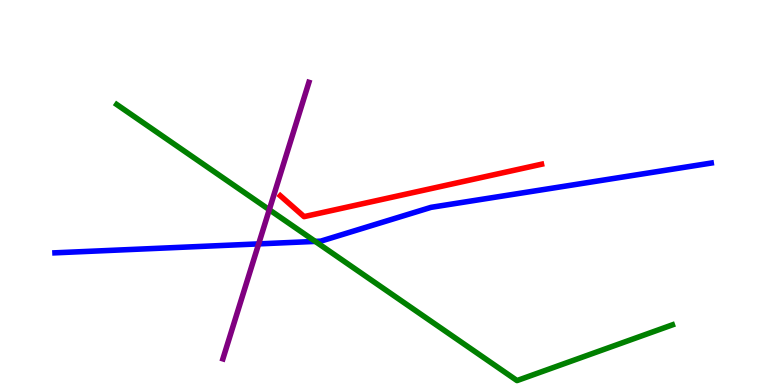[{'lines': ['blue', 'red'], 'intersections': []}, {'lines': ['green', 'red'], 'intersections': []}, {'lines': ['purple', 'red'], 'intersections': []}, {'lines': ['blue', 'green'], 'intersections': [{'x': 4.07, 'y': 3.73}]}, {'lines': ['blue', 'purple'], 'intersections': [{'x': 3.34, 'y': 3.67}]}, {'lines': ['green', 'purple'], 'intersections': [{'x': 3.47, 'y': 4.55}]}]